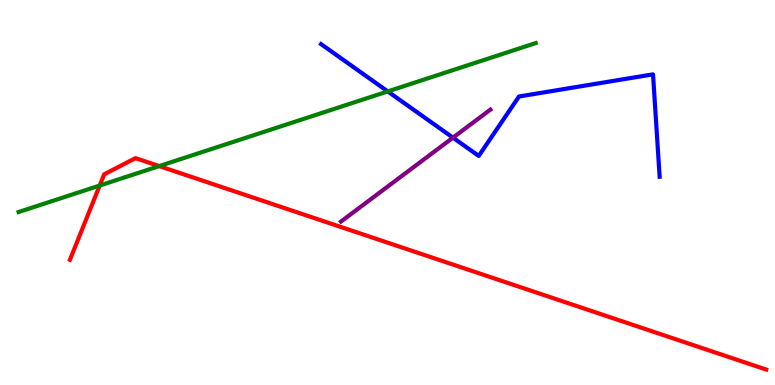[{'lines': ['blue', 'red'], 'intersections': []}, {'lines': ['green', 'red'], 'intersections': [{'x': 1.29, 'y': 5.18}, {'x': 2.05, 'y': 5.69}]}, {'lines': ['purple', 'red'], 'intersections': []}, {'lines': ['blue', 'green'], 'intersections': [{'x': 5.0, 'y': 7.63}]}, {'lines': ['blue', 'purple'], 'intersections': [{'x': 5.84, 'y': 6.42}]}, {'lines': ['green', 'purple'], 'intersections': []}]